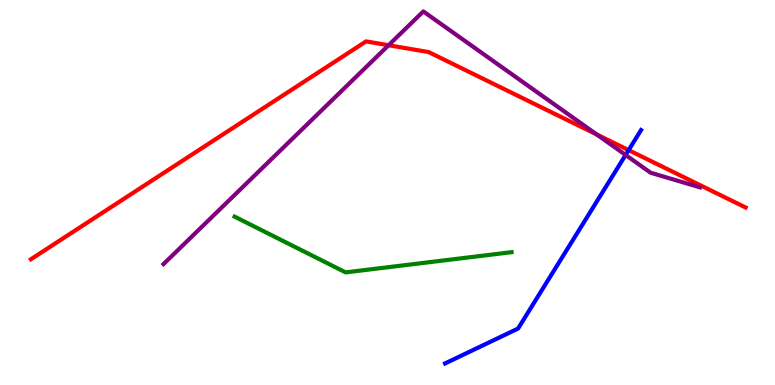[{'lines': ['blue', 'red'], 'intersections': [{'x': 8.11, 'y': 6.1}]}, {'lines': ['green', 'red'], 'intersections': []}, {'lines': ['purple', 'red'], 'intersections': [{'x': 5.01, 'y': 8.83}, {'x': 7.7, 'y': 6.51}]}, {'lines': ['blue', 'green'], 'intersections': []}, {'lines': ['blue', 'purple'], 'intersections': [{'x': 8.07, 'y': 5.97}]}, {'lines': ['green', 'purple'], 'intersections': []}]